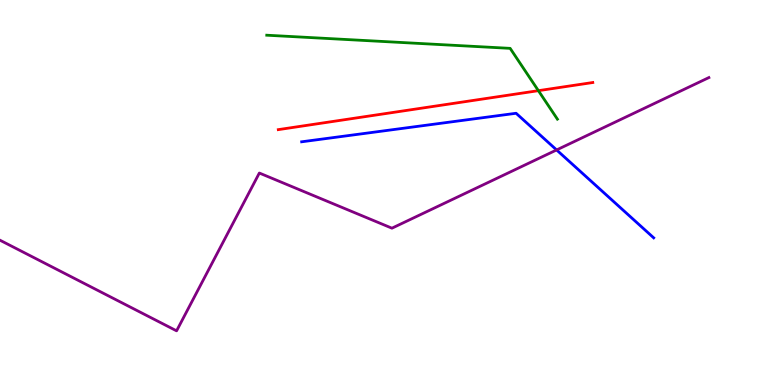[{'lines': ['blue', 'red'], 'intersections': []}, {'lines': ['green', 'red'], 'intersections': [{'x': 6.95, 'y': 7.64}]}, {'lines': ['purple', 'red'], 'intersections': []}, {'lines': ['blue', 'green'], 'intersections': []}, {'lines': ['blue', 'purple'], 'intersections': [{'x': 7.18, 'y': 6.11}]}, {'lines': ['green', 'purple'], 'intersections': []}]